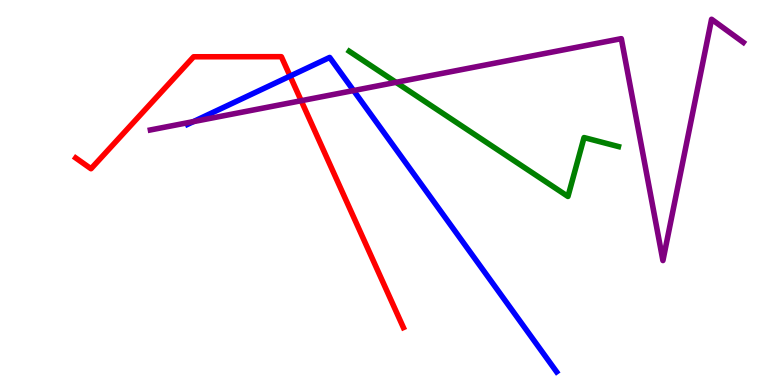[{'lines': ['blue', 'red'], 'intersections': [{'x': 3.74, 'y': 8.02}]}, {'lines': ['green', 'red'], 'intersections': []}, {'lines': ['purple', 'red'], 'intersections': [{'x': 3.89, 'y': 7.38}]}, {'lines': ['blue', 'green'], 'intersections': []}, {'lines': ['blue', 'purple'], 'intersections': [{'x': 2.5, 'y': 6.84}, {'x': 4.56, 'y': 7.65}]}, {'lines': ['green', 'purple'], 'intersections': [{'x': 5.11, 'y': 7.86}]}]